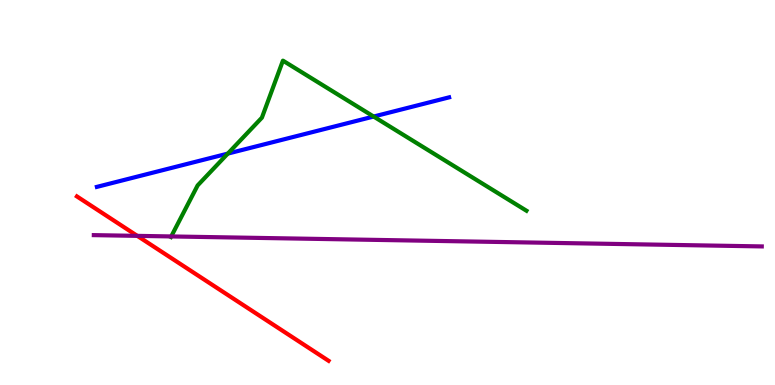[{'lines': ['blue', 'red'], 'intersections': []}, {'lines': ['green', 'red'], 'intersections': []}, {'lines': ['purple', 'red'], 'intersections': [{'x': 1.77, 'y': 3.87}]}, {'lines': ['blue', 'green'], 'intersections': [{'x': 2.94, 'y': 6.01}, {'x': 4.82, 'y': 6.97}]}, {'lines': ['blue', 'purple'], 'intersections': []}, {'lines': ['green', 'purple'], 'intersections': [{'x': 2.21, 'y': 3.86}]}]